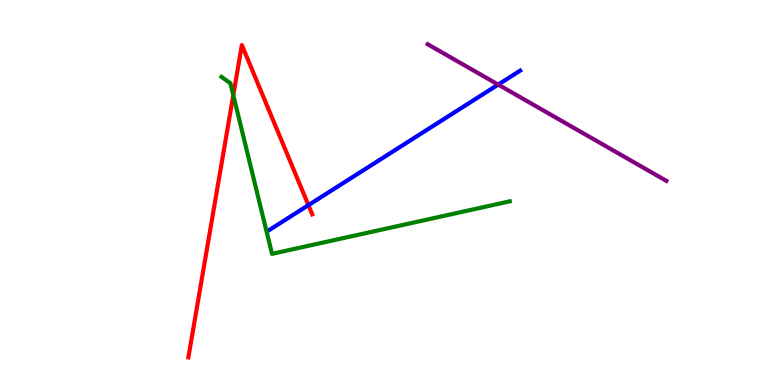[{'lines': ['blue', 'red'], 'intersections': [{'x': 3.98, 'y': 4.67}]}, {'lines': ['green', 'red'], 'intersections': [{'x': 3.01, 'y': 7.53}]}, {'lines': ['purple', 'red'], 'intersections': []}, {'lines': ['blue', 'green'], 'intersections': []}, {'lines': ['blue', 'purple'], 'intersections': [{'x': 6.43, 'y': 7.8}]}, {'lines': ['green', 'purple'], 'intersections': []}]